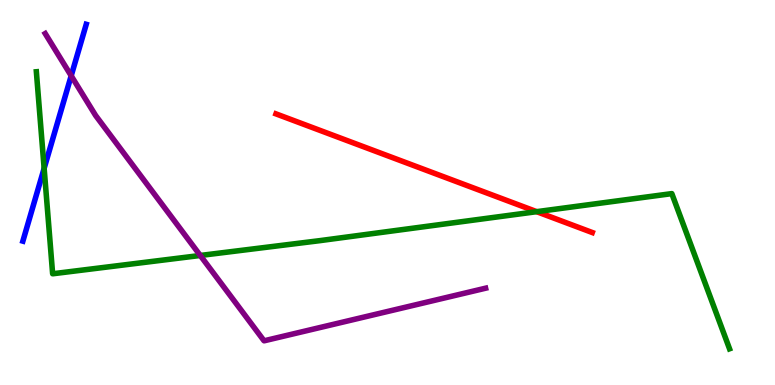[{'lines': ['blue', 'red'], 'intersections': []}, {'lines': ['green', 'red'], 'intersections': [{'x': 6.92, 'y': 4.5}]}, {'lines': ['purple', 'red'], 'intersections': []}, {'lines': ['blue', 'green'], 'intersections': [{'x': 0.57, 'y': 5.63}]}, {'lines': ['blue', 'purple'], 'intersections': [{'x': 0.919, 'y': 8.03}]}, {'lines': ['green', 'purple'], 'intersections': [{'x': 2.58, 'y': 3.36}]}]